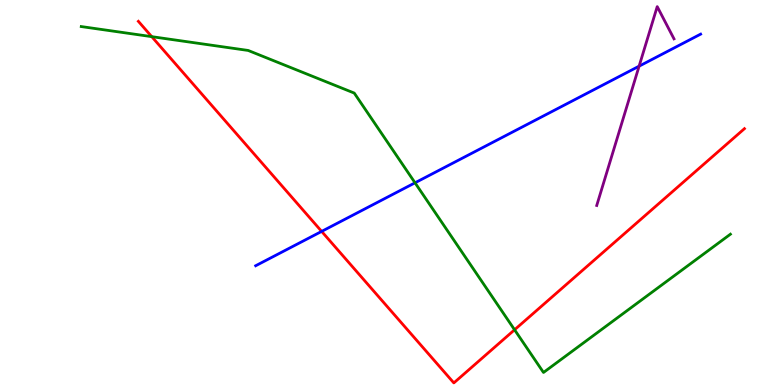[{'lines': ['blue', 'red'], 'intersections': [{'x': 4.15, 'y': 3.99}]}, {'lines': ['green', 'red'], 'intersections': [{'x': 1.96, 'y': 9.05}, {'x': 6.64, 'y': 1.43}]}, {'lines': ['purple', 'red'], 'intersections': []}, {'lines': ['blue', 'green'], 'intersections': [{'x': 5.36, 'y': 5.25}]}, {'lines': ['blue', 'purple'], 'intersections': [{'x': 8.25, 'y': 8.28}]}, {'lines': ['green', 'purple'], 'intersections': []}]